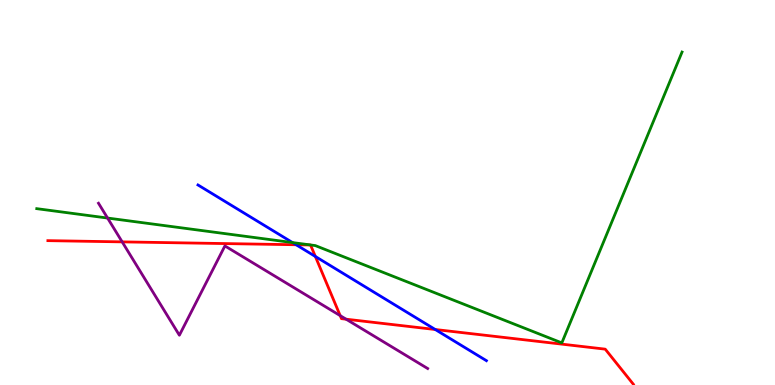[{'lines': ['blue', 'red'], 'intersections': [{'x': 3.82, 'y': 3.64}, {'x': 4.07, 'y': 3.34}, {'x': 5.62, 'y': 1.44}]}, {'lines': ['green', 'red'], 'intersections': []}, {'lines': ['purple', 'red'], 'intersections': [{'x': 1.58, 'y': 3.72}, {'x': 4.39, 'y': 1.8}, {'x': 4.47, 'y': 1.71}]}, {'lines': ['blue', 'green'], 'intersections': [{'x': 3.77, 'y': 3.7}]}, {'lines': ['blue', 'purple'], 'intersections': []}, {'lines': ['green', 'purple'], 'intersections': [{'x': 1.39, 'y': 4.34}]}]